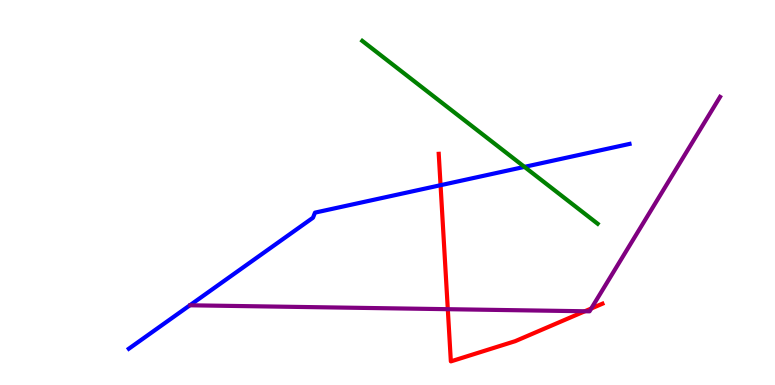[{'lines': ['blue', 'red'], 'intersections': [{'x': 5.68, 'y': 5.19}]}, {'lines': ['green', 'red'], 'intersections': []}, {'lines': ['purple', 'red'], 'intersections': [{'x': 5.78, 'y': 1.97}, {'x': 7.55, 'y': 1.92}, {'x': 7.63, 'y': 1.99}]}, {'lines': ['blue', 'green'], 'intersections': [{'x': 6.77, 'y': 5.67}]}, {'lines': ['blue', 'purple'], 'intersections': []}, {'lines': ['green', 'purple'], 'intersections': []}]